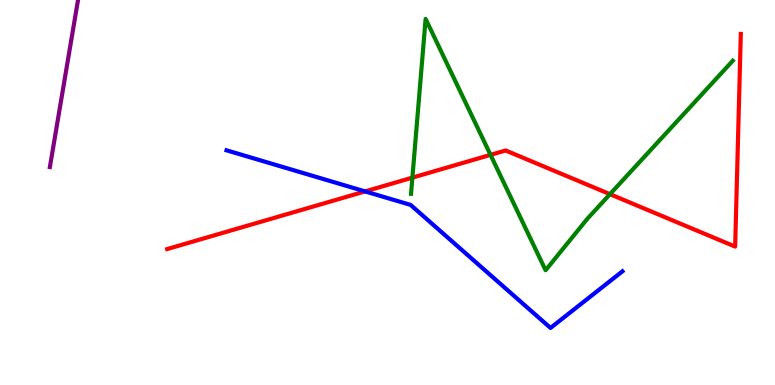[{'lines': ['blue', 'red'], 'intersections': [{'x': 4.71, 'y': 5.03}]}, {'lines': ['green', 'red'], 'intersections': [{'x': 5.32, 'y': 5.39}, {'x': 6.33, 'y': 5.98}, {'x': 7.87, 'y': 4.96}]}, {'lines': ['purple', 'red'], 'intersections': []}, {'lines': ['blue', 'green'], 'intersections': []}, {'lines': ['blue', 'purple'], 'intersections': []}, {'lines': ['green', 'purple'], 'intersections': []}]